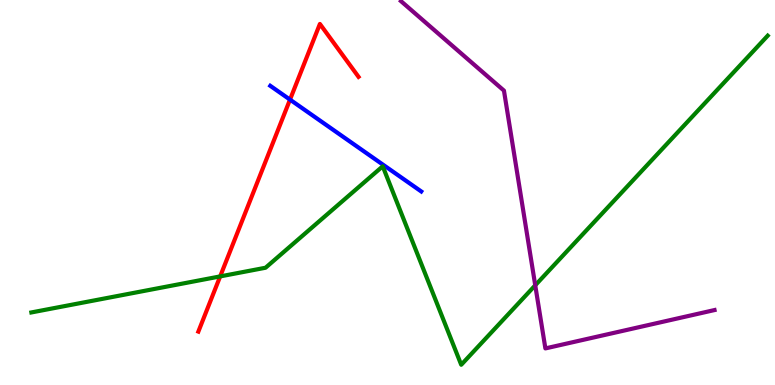[{'lines': ['blue', 'red'], 'intersections': [{'x': 3.74, 'y': 7.41}]}, {'lines': ['green', 'red'], 'intersections': [{'x': 2.84, 'y': 2.82}]}, {'lines': ['purple', 'red'], 'intersections': []}, {'lines': ['blue', 'green'], 'intersections': []}, {'lines': ['blue', 'purple'], 'intersections': []}, {'lines': ['green', 'purple'], 'intersections': [{'x': 6.91, 'y': 2.59}]}]